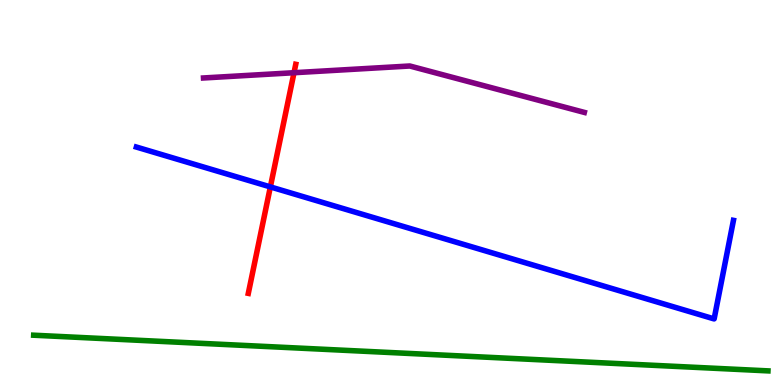[{'lines': ['blue', 'red'], 'intersections': [{'x': 3.49, 'y': 5.15}]}, {'lines': ['green', 'red'], 'intersections': []}, {'lines': ['purple', 'red'], 'intersections': [{'x': 3.79, 'y': 8.11}]}, {'lines': ['blue', 'green'], 'intersections': []}, {'lines': ['blue', 'purple'], 'intersections': []}, {'lines': ['green', 'purple'], 'intersections': []}]